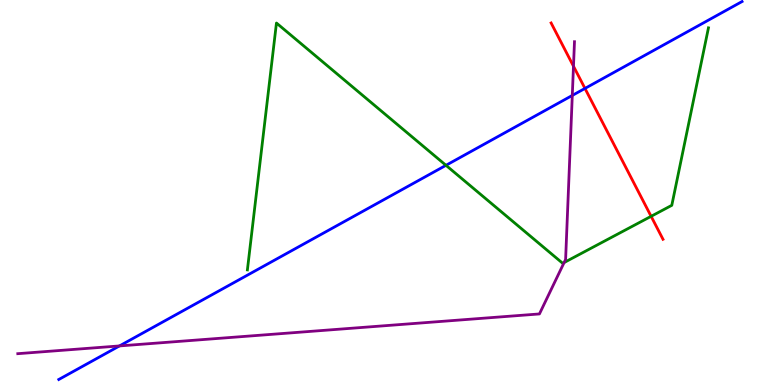[{'lines': ['blue', 'red'], 'intersections': [{'x': 7.55, 'y': 7.7}]}, {'lines': ['green', 'red'], 'intersections': [{'x': 8.4, 'y': 4.38}]}, {'lines': ['purple', 'red'], 'intersections': [{'x': 7.4, 'y': 8.28}]}, {'lines': ['blue', 'green'], 'intersections': [{'x': 5.75, 'y': 5.71}]}, {'lines': ['blue', 'purple'], 'intersections': [{'x': 1.54, 'y': 1.01}, {'x': 7.38, 'y': 7.52}]}, {'lines': ['green', 'purple'], 'intersections': [{'x': 7.28, 'y': 3.18}]}]